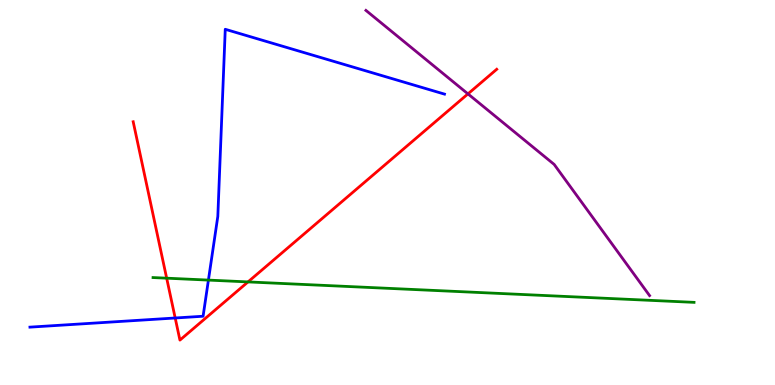[{'lines': ['blue', 'red'], 'intersections': [{'x': 2.26, 'y': 1.74}]}, {'lines': ['green', 'red'], 'intersections': [{'x': 2.15, 'y': 2.77}, {'x': 3.2, 'y': 2.68}]}, {'lines': ['purple', 'red'], 'intersections': [{'x': 6.04, 'y': 7.56}]}, {'lines': ['blue', 'green'], 'intersections': [{'x': 2.69, 'y': 2.72}]}, {'lines': ['blue', 'purple'], 'intersections': []}, {'lines': ['green', 'purple'], 'intersections': []}]